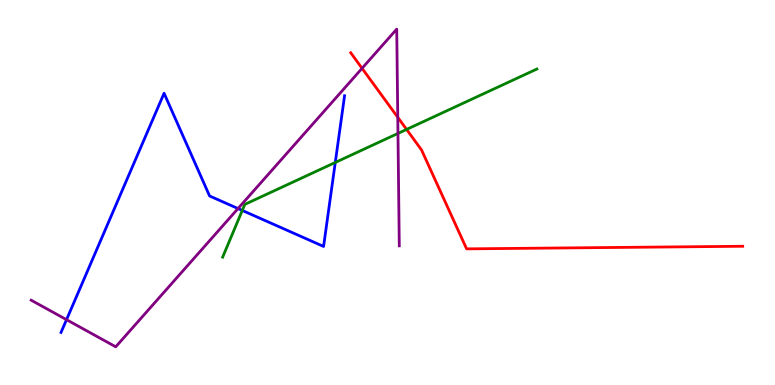[{'lines': ['blue', 'red'], 'intersections': []}, {'lines': ['green', 'red'], 'intersections': [{'x': 5.25, 'y': 6.64}]}, {'lines': ['purple', 'red'], 'intersections': [{'x': 4.67, 'y': 8.23}, {'x': 5.13, 'y': 6.95}]}, {'lines': ['blue', 'green'], 'intersections': [{'x': 3.13, 'y': 4.53}, {'x': 4.33, 'y': 5.78}]}, {'lines': ['blue', 'purple'], 'intersections': [{'x': 0.858, 'y': 1.7}, {'x': 3.07, 'y': 4.58}]}, {'lines': ['green', 'purple'], 'intersections': [{'x': 5.13, 'y': 6.53}]}]